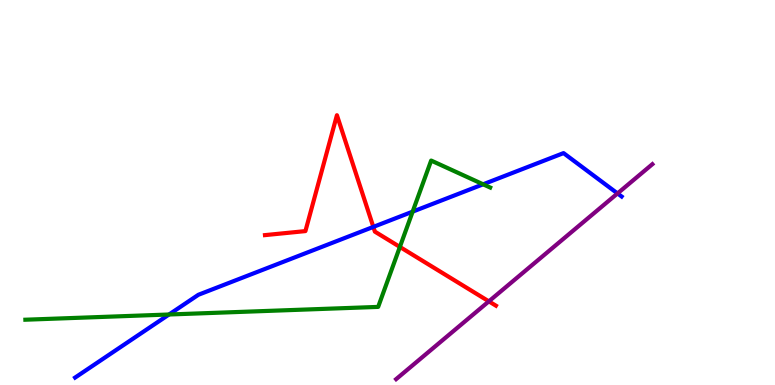[{'lines': ['blue', 'red'], 'intersections': [{'x': 4.82, 'y': 4.11}]}, {'lines': ['green', 'red'], 'intersections': [{'x': 5.16, 'y': 3.59}]}, {'lines': ['purple', 'red'], 'intersections': [{'x': 6.31, 'y': 2.17}]}, {'lines': ['blue', 'green'], 'intersections': [{'x': 2.18, 'y': 1.83}, {'x': 5.32, 'y': 4.5}, {'x': 6.23, 'y': 5.21}]}, {'lines': ['blue', 'purple'], 'intersections': [{'x': 7.97, 'y': 4.98}]}, {'lines': ['green', 'purple'], 'intersections': []}]